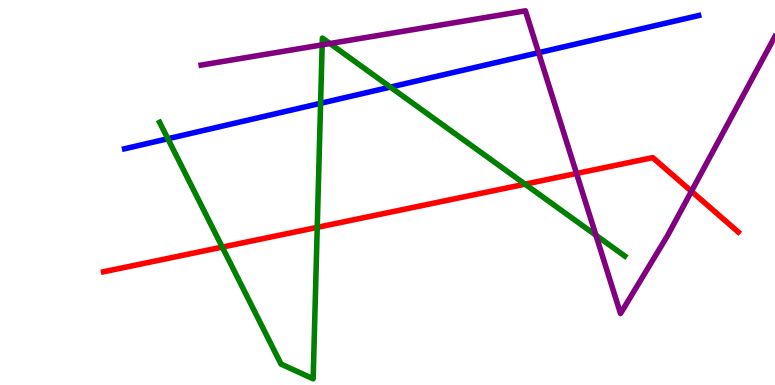[{'lines': ['blue', 'red'], 'intersections': []}, {'lines': ['green', 'red'], 'intersections': [{'x': 2.87, 'y': 3.58}, {'x': 4.09, 'y': 4.09}, {'x': 6.77, 'y': 5.22}]}, {'lines': ['purple', 'red'], 'intersections': [{'x': 7.44, 'y': 5.49}, {'x': 8.92, 'y': 5.03}]}, {'lines': ['blue', 'green'], 'intersections': [{'x': 2.17, 'y': 6.4}, {'x': 4.14, 'y': 7.32}, {'x': 5.04, 'y': 7.74}]}, {'lines': ['blue', 'purple'], 'intersections': [{'x': 6.95, 'y': 8.63}]}, {'lines': ['green', 'purple'], 'intersections': [{'x': 4.16, 'y': 8.84}, {'x': 4.26, 'y': 8.87}, {'x': 7.69, 'y': 3.89}]}]